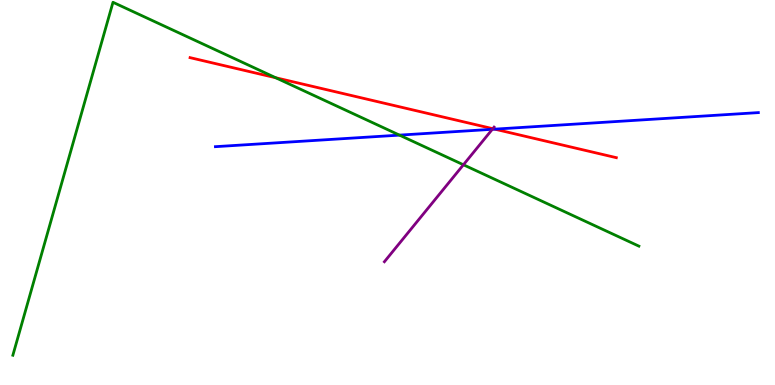[{'lines': ['blue', 'red'], 'intersections': [{'x': 6.38, 'y': 6.65}]}, {'lines': ['green', 'red'], 'intersections': [{'x': 3.56, 'y': 7.98}]}, {'lines': ['purple', 'red'], 'intersections': [{'x': 6.36, 'y': 6.66}]}, {'lines': ['blue', 'green'], 'intersections': [{'x': 5.15, 'y': 6.49}]}, {'lines': ['blue', 'purple'], 'intersections': [{'x': 6.35, 'y': 6.64}]}, {'lines': ['green', 'purple'], 'intersections': [{'x': 5.98, 'y': 5.72}]}]